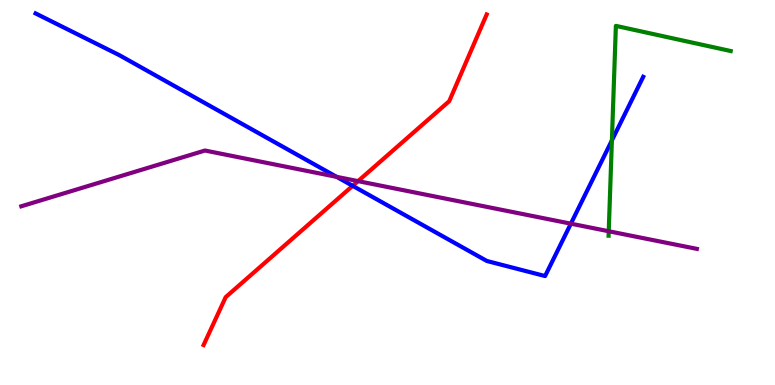[{'lines': ['blue', 'red'], 'intersections': [{'x': 4.55, 'y': 5.17}]}, {'lines': ['green', 'red'], 'intersections': []}, {'lines': ['purple', 'red'], 'intersections': [{'x': 4.62, 'y': 5.3}]}, {'lines': ['blue', 'green'], 'intersections': [{'x': 7.9, 'y': 6.35}]}, {'lines': ['blue', 'purple'], 'intersections': [{'x': 4.34, 'y': 5.41}, {'x': 7.37, 'y': 4.19}]}, {'lines': ['green', 'purple'], 'intersections': [{'x': 7.85, 'y': 3.99}]}]